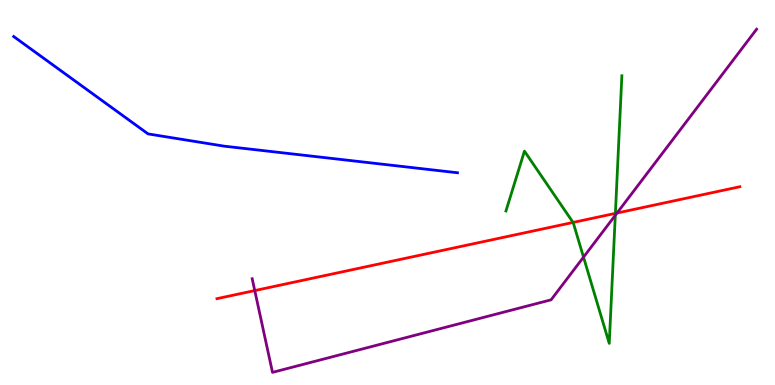[{'lines': ['blue', 'red'], 'intersections': []}, {'lines': ['green', 'red'], 'intersections': [{'x': 7.39, 'y': 4.22}, {'x': 7.94, 'y': 4.46}]}, {'lines': ['purple', 'red'], 'intersections': [{'x': 3.29, 'y': 2.45}, {'x': 7.96, 'y': 4.47}]}, {'lines': ['blue', 'green'], 'intersections': []}, {'lines': ['blue', 'purple'], 'intersections': []}, {'lines': ['green', 'purple'], 'intersections': [{'x': 7.53, 'y': 3.32}, {'x': 7.94, 'y': 4.41}]}]